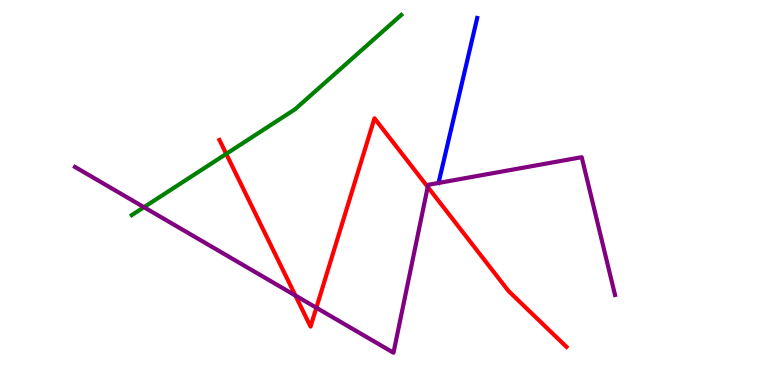[{'lines': ['blue', 'red'], 'intersections': []}, {'lines': ['green', 'red'], 'intersections': [{'x': 2.92, 'y': 6.0}]}, {'lines': ['purple', 'red'], 'intersections': [{'x': 3.81, 'y': 2.32}, {'x': 4.08, 'y': 2.01}, {'x': 5.52, 'y': 5.14}]}, {'lines': ['blue', 'green'], 'intersections': []}, {'lines': ['blue', 'purple'], 'intersections': []}, {'lines': ['green', 'purple'], 'intersections': [{'x': 1.86, 'y': 4.62}]}]